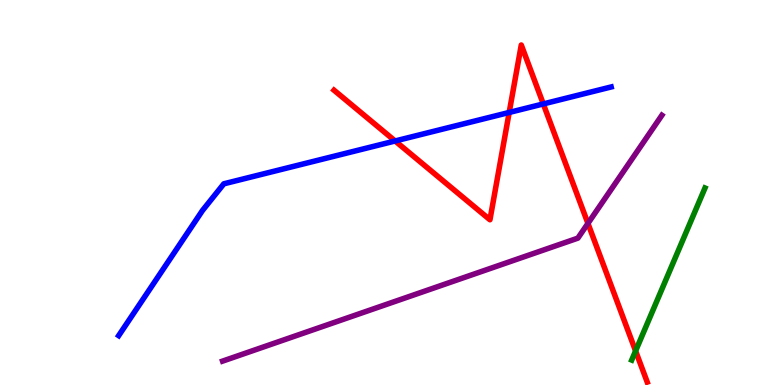[{'lines': ['blue', 'red'], 'intersections': [{'x': 5.1, 'y': 6.34}, {'x': 6.57, 'y': 7.08}, {'x': 7.01, 'y': 7.3}]}, {'lines': ['green', 'red'], 'intersections': [{'x': 8.2, 'y': 0.884}]}, {'lines': ['purple', 'red'], 'intersections': [{'x': 7.59, 'y': 4.2}]}, {'lines': ['blue', 'green'], 'intersections': []}, {'lines': ['blue', 'purple'], 'intersections': []}, {'lines': ['green', 'purple'], 'intersections': []}]